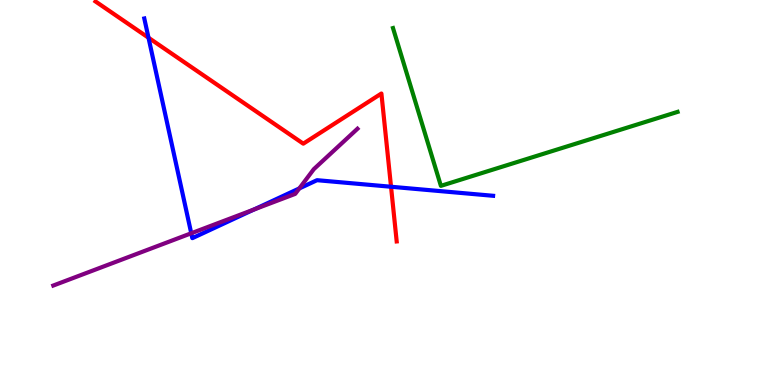[{'lines': ['blue', 'red'], 'intersections': [{'x': 1.92, 'y': 9.02}, {'x': 5.05, 'y': 5.15}]}, {'lines': ['green', 'red'], 'intersections': []}, {'lines': ['purple', 'red'], 'intersections': []}, {'lines': ['blue', 'green'], 'intersections': []}, {'lines': ['blue', 'purple'], 'intersections': [{'x': 2.47, 'y': 3.94}, {'x': 3.28, 'y': 4.56}, {'x': 3.86, 'y': 5.11}]}, {'lines': ['green', 'purple'], 'intersections': []}]